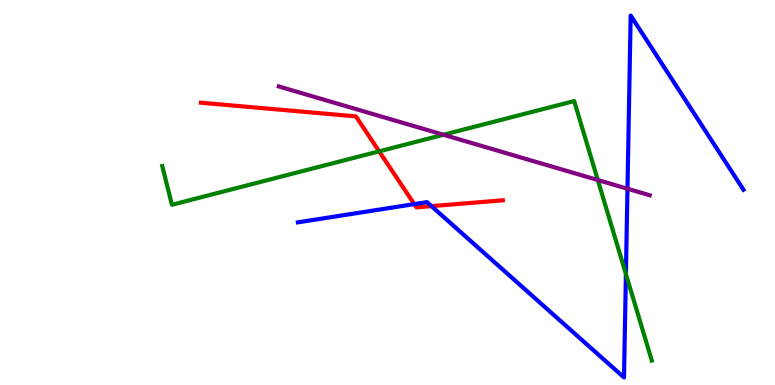[{'lines': ['blue', 'red'], 'intersections': [{'x': 5.35, 'y': 4.7}, {'x': 5.57, 'y': 4.65}]}, {'lines': ['green', 'red'], 'intersections': [{'x': 4.89, 'y': 6.07}]}, {'lines': ['purple', 'red'], 'intersections': []}, {'lines': ['blue', 'green'], 'intersections': [{'x': 8.08, 'y': 2.88}]}, {'lines': ['blue', 'purple'], 'intersections': [{'x': 8.1, 'y': 5.1}]}, {'lines': ['green', 'purple'], 'intersections': [{'x': 5.72, 'y': 6.5}, {'x': 7.71, 'y': 5.32}]}]